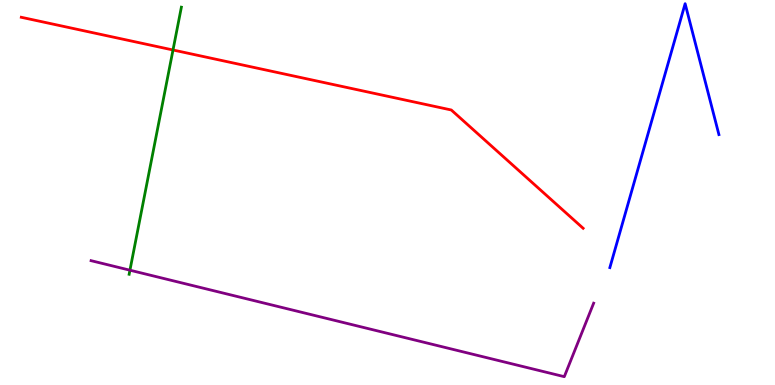[{'lines': ['blue', 'red'], 'intersections': []}, {'lines': ['green', 'red'], 'intersections': [{'x': 2.23, 'y': 8.7}]}, {'lines': ['purple', 'red'], 'intersections': []}, {'lines': ['blue', 'green'], 'intersections': []}, {'lines': ['blue', 'purple'], 'intersections': []}, {'lines': ['green', 'purple'], 'intersections': [{'x': 1.68, 'y': 2.98}]}]